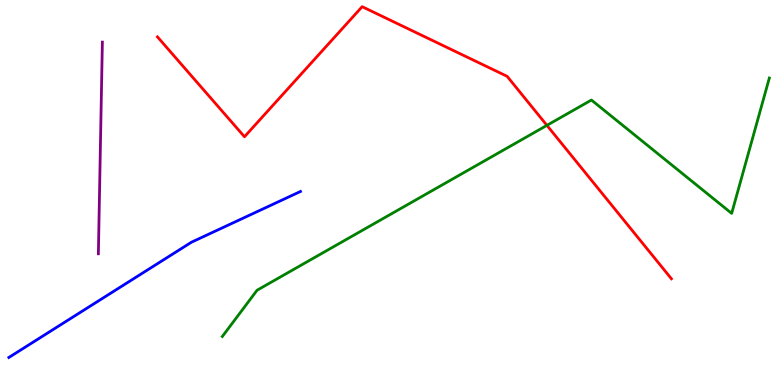[{'lines': ['blue', 'red'], 'intersections': []}, {'lines': ['green', 'red'], 'intersections': [{'x': 7.06, 'y': 6.74}]}, {'lines': ['purple', 'red'], 'intersections': []}, {'lines': ['blue', 'green'], 'intersections': []}, {'lines': ['blue', 'purple'], 'intersections': []}, {'lines': ['green', 'purple'], 'intersections': []}]